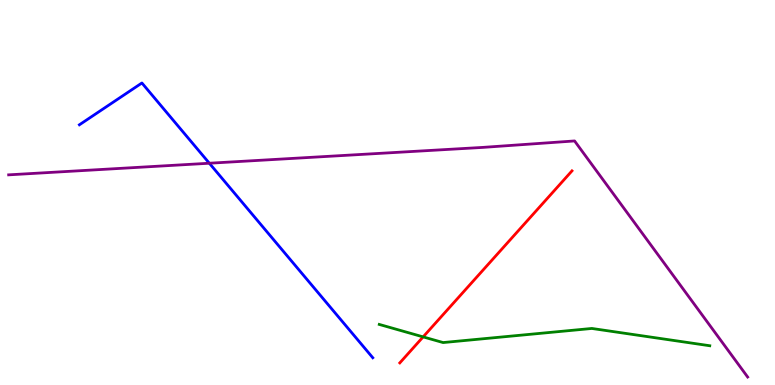[{'lines': ['blue', 'red'], 'intersections': []}, {'lines': ['green', 'red'], 'intersections': [{'x': 5.46, 'y': 1.25}]}, {'lines': ['purple', 'red'], 'intersections': []}, {'lines': ['blue', 'green'], 'intersections': []}, {'lines': ['blue', 'purple'], 'intersections': [{'x': 2.7, 'y': 5.76}]}, {'lines': ['green', 'purple'], 'intersections': []}]